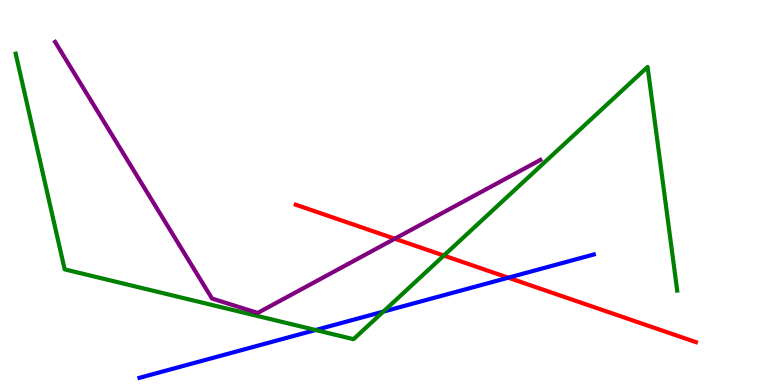[{'lines': ['blue', 'red'], 'intersections': [{'x': 6.56, 'y': 2.79}]}, {'lines': ['green', 'red'], 'intersections': [{'x': 5.73, 'y': 3.36}]}, {'lines': ['purple', 'red'], 'intersections': [{'x': 5.09, 'y': 3.8}]}, {'lines': ['blue', 'green'], 'intersections': [{'x': 4.07, 'y': 1.43}, {'x': 4.95, 'y': 1.91}]}, {'lines': ['blue', 'purple'], 'intersections': []}, {'lines': ['green', 'purple'], 'intersections': []}]